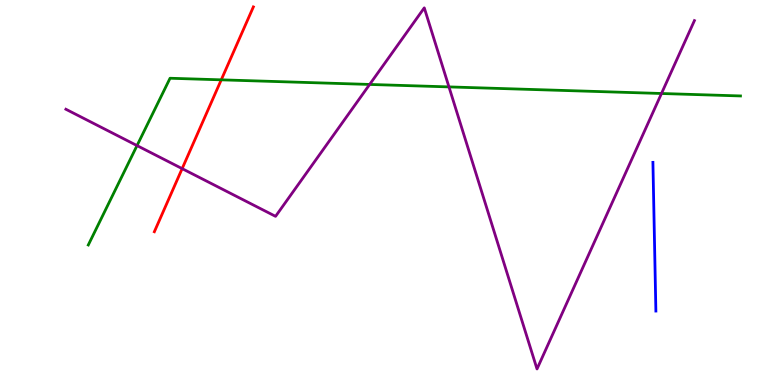[{'lines': ['blue', 'red'], 'intersections': []}, {'lines': ['green', 'red'], 'intersections': [{'x': 2.85, 'y': 7.93}]}, {'lines': ['purple', 'red'], 'intersections': [{'x': 2.35, 'y': 5.62}]}, {'lines': ['blue', 'green'], 'intersections': []}, {'lines': ['blue', 'purple'], 'intersections': []}, {'lines': ['green', 'purple'], 'intersections': [{'x': 1.77, 'y': 6.22}, {'x': 4.77, 'y': 7.81}, {'x': 5.79, 'y': 7.74}, {'x': 8.54, 'y': 7.57}]}]